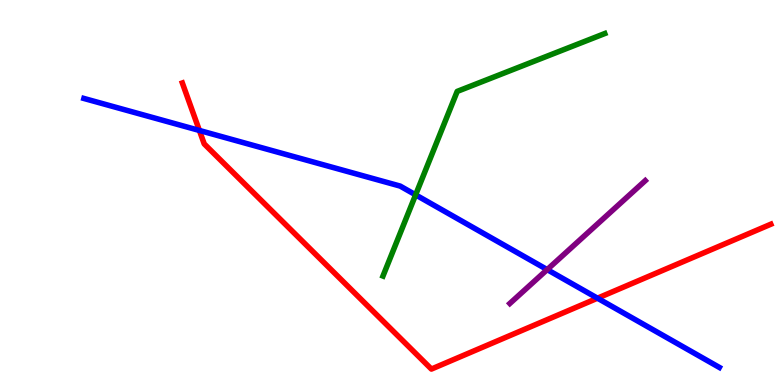[{'lines': ['blue', 'red'], 'intersections': [{'x': 2.57, 'y': 6.61}, {'x': 7.71, 'y': 2.25}]}, {'lines': ['green', 'red'], 'intersections': []}, {'lines': ['purple', 'red'], 'intersections': []}, {'lines': ['blue', 'green'], 'intersections': [{'x': 5.36, 'y': 4.94}]}, {'lines': ['blue', 'purple'], 'intersections': [{'x': 7.06, 'y': 3.0}]}, {'lines': ['green', 'purple'], 'intersections': []}]